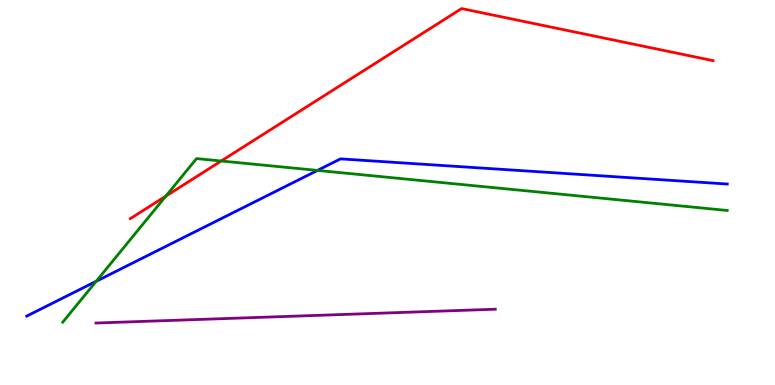[{'lines': ['blue', 'red'], 'intersections': []}, {'lines': ['green', 'red'], 'intersections': [{'x': 2.14, 'y': 4.91}, {'x': 2.85, 'y': 5.82}]}, {'lines': ['purple', 'red'], 'intersections': []}, {'lines': ['blue', 'green'], 'intersections': [{'x': 1.24, 'y': 2.69}, {'x': 4.1, 'y': 5.57}]}, {'lines': ['blue', 'purple'], 'intersections': []}, {'lines': ['green', 'purple'], 'intersections': []}]